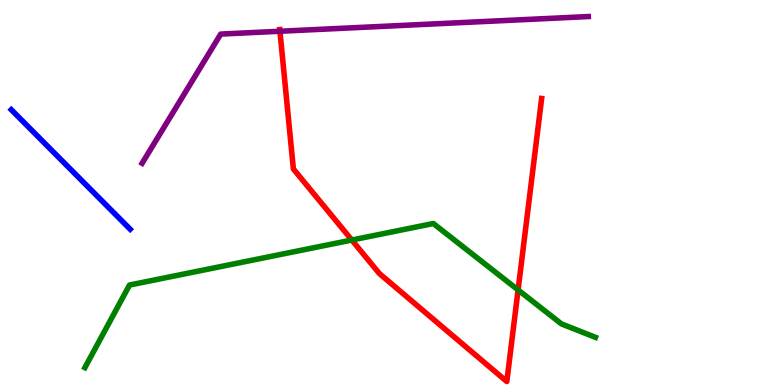[{'lines': ['blue', 'red'], 'intersections': []}, {'lines': ['green', 'red'], 'intersections': [{'x': 4.54, 'y': 3.77}, {'x': 6.69, 'y': 2.47}]}, {'lines': ['purple', 'red'], 'intersections': [{'x': 3.61, 'y': 9.19}]}, {'lines': ['blue', 'green'], 'intersections': []}, {'lines': ['blue', 'purple'], 'intersections': []}, {'lines': ['green', 'purple'], 'intersections': []}]